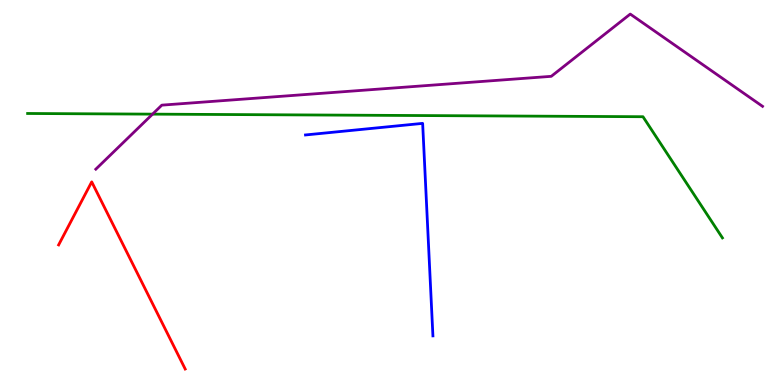[{'lines': ['blue', 'red'], 'intersections': []}, {'lines': ['green', 'red'], 'intersections': []}, {'lines': ['purple', 'red'], 'intersections': []}, {'lines': ['blue', 'green'], 'intersections': []}, {'lines': ['blue', 'purple'], 'intersections': []}, {'lines': ['green', 'purple'], 'intersections': [{'x': 1.97, 'y': 7.04}]}]